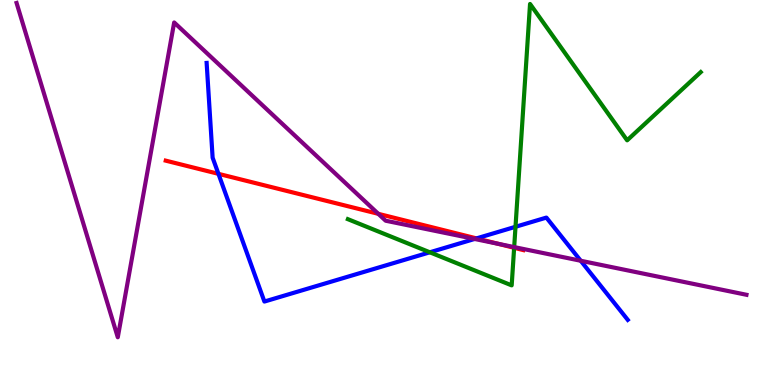[{'lines': ['blue', 'red'], 'intersections': [{'x': 2.82, 'y': 5.48}, {'x': 6.15, 'y': 3.81}]}, {'lines': ['green', 'red'], 'intersections': [{'x': 6.63, 'y': 3.56}]}, {'lines': ['purple', 'red'], 'intersections': [{'x': 4.88, 'y': 4.45}, {'x': 6.43, 'y': 3.67}]}, {'lines': ['blue', 'green'], 'intersections': [{'x': 5.55, 'y': 3.45}, {'x': 6.65, 'y': 4.11}]}, {'lines': ['blue', 'purple'], 'intersections': [{'x': 6.12, 'y': 3.79}, {'x': 7.49, 'y': 3.23}]}, {'lines': ['green', 'purple'], 'intersections': [{'x': 6.63, 'y': 3.58}]}]